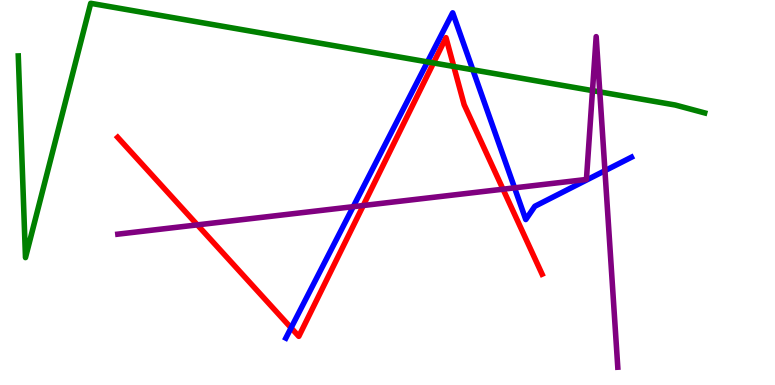[{'lines': ['blue', 'red'], 'intersections': [{'x': 3.76, 'y': 1.48}]}, {'lines': ['green', 'red'], 'intersections': [{'x': 5.59, 'y': 8.36}, {'x': 5.86, 'y': 8.27}]}, {'lines': ['purple', 'red'], 'intersections': [{'x': 2.55, 'y': 4.16}, {'x': 4.69, 'y': 4.66}, {'x': 6.49, 'y': 5.09}]}, {'lines': ['blue', 'green'], 'intersections': [{'x': 5.52, 'y': 8.39}, {'x': 6.1, 'y': 8.19}]}, {'lines': ['blue', 'purple'], 'intersections': [{'x': 4.56, 'y': 4.63}, {'x': 6.64, 'y': 5.12}, {'x': 7.81, 'y': 5.57}]}, {'lines': ['green', 'purple'], 'intersections': [{'x': 7.64, 'y': 7.65}, {'x': 7.74, 'y': 7.61}]}]